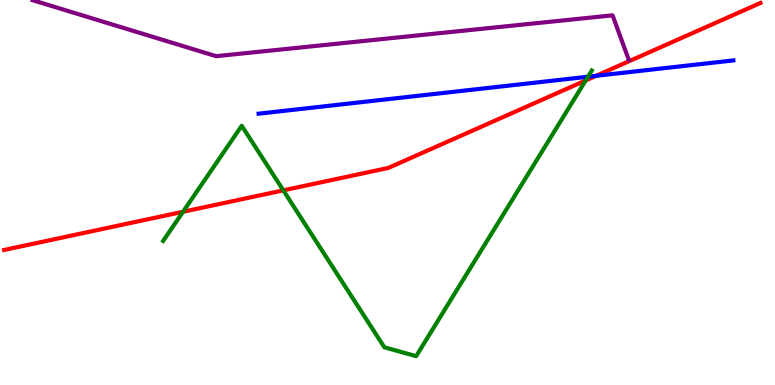[{'lines': ['blue', 'red'], 'intersections': [{'x': 7.69, 'y': 8.03}]}, {'lines': ['green', 'red'], 'intersections': [{'x': 2.36, 'y': 4.5}, {'x': 3.66, 'y': 5.06}, {'x': 7.56, 'y': 7.91}]}, {'lines': ['purple', 'red'], 'intersections': []}, {'lines': ['blue', 'green'], 'intersections': [{'x': 7.59, 'y': 8.01}]}, {'lines': ['blue', 'purple'], 'intersections': []}, {'lines': ['green', 'purple'], 'intersections': []}]